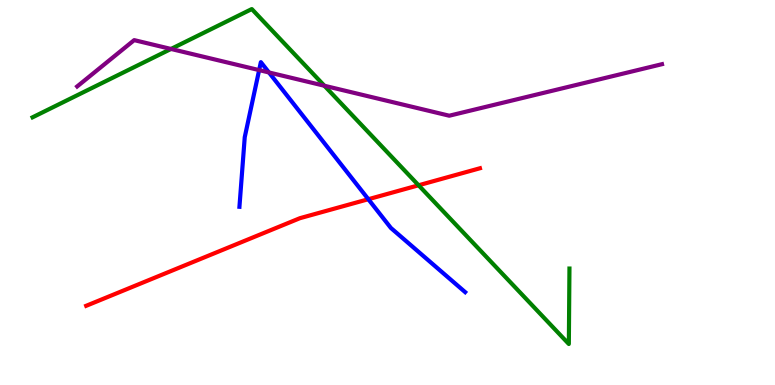[{'lines': ['blue', 'red'], 'intersections': [{'x': 4.75, 'y': 4.83}]}, {'lines': ['green', 'red'], 'intersections': [{'x': 5.4, 'y': 5.19}]}, {'lines': ['purple', 'red'], 'intersections': []}, {'lines': ['blue', 'green'], 'intersections': []}, {'lines': ['blue', 'purple'], 'intersections': [{'x': 3.34, 'y': 8.18}, {'x': 3.47, 'y': 8.12}]}, {'lines': ['green', 'purple'], 'intersections': [{'x': 2.21, 'y': 8.73}, {'x': 4.19, 'y': 7.77}]}]